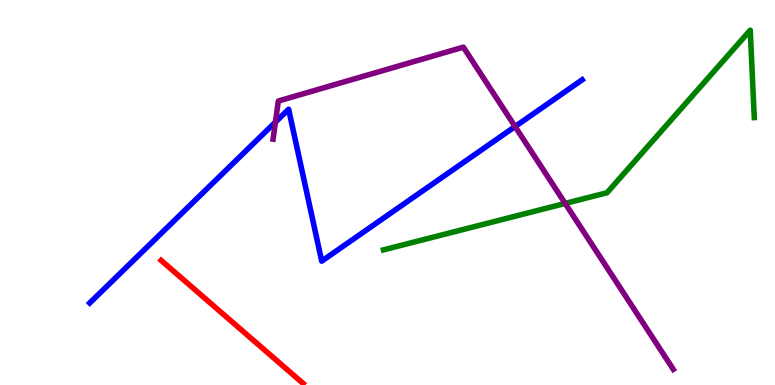[{'lines': ['blue', 'red'], 'intersections': []}, {'lines': ['green', 'red'], 'intersections': []}, {'lines': ['purple', 'red'], 'intersections': []}, {'lines': ['blue', 'green'], 'intersections': []}, {'lines': ['blue', 'purple'], 'intersections': [{'x': 3.55, 'y': 6.83}, {'x': 6.65, 'y': 6.71}]}, {'lines': ['green', 'purple'], 'intersections': [{'x': 7.29, 'y': 4.72}]}]